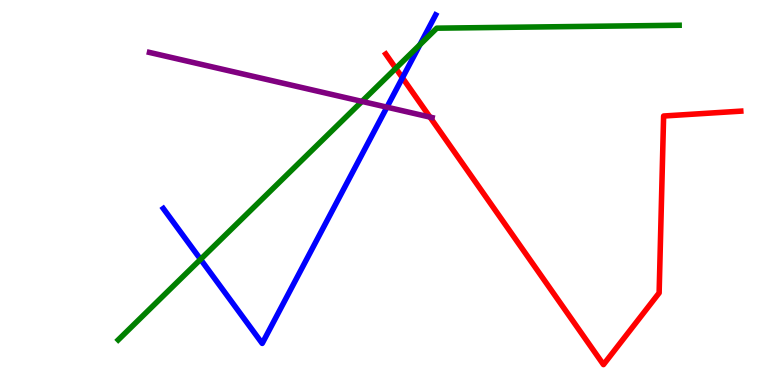[{'lines': ['blue', 'red'], 'intersections': [{'x': 5.19, 'y': 7.98}]}, {'lines': ['green', 'red'], 'intersections': [{'x': 5.11, 'y': 8.23}]}, {'lines': ['purple', 'red'], 'intersections': [{'x': 5.55, 'y': 6.96}]}, {'lines': ['blue', 'green'], 'intersections': [{'x': 2.59, 'y': 3.26}, {'x': 5.42, 'y': 8.84}]}, {'lines': ['blue', 'purple'], 'intersections': [{'x': 4.99, 'y': 7.22}]}, {'lines': ['green', 'purple'], 'intersections': [{'x': 4.67, 'y': 7.37}]}]